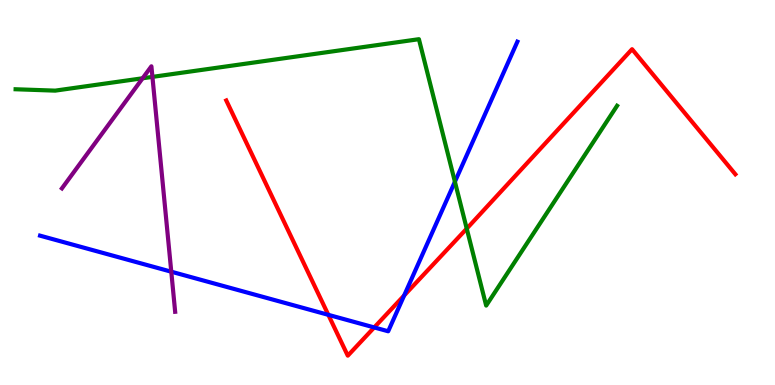[{'lines': ['blue', 'red'], 'intersections': [{'x': 4.24, 'y': 1.82}, {'x': 4.83, 'y': 1.5}, {'x': 5.22, 'y': 2.33}]}, {'lines': ['green', 'red'], 'intersections': [{'x': 6.02, 'y': 4.06}]}, {'lines': ['purple', 'red'], 'intersections': []}, {'lines': ['blue', 'green'], 'intersections': [{'x': 5.87, 'y': 5.28}]}, {'lines': ['blue', 'purple'], 'intersections': [{'x': 2.21, 'y': 2.94}]}, {'lines': ['green', 'purple'], 'intersections': [{'x': 1.84, 'y': 7.97}, {'x': 1.97, 'y': 8.0}]}]